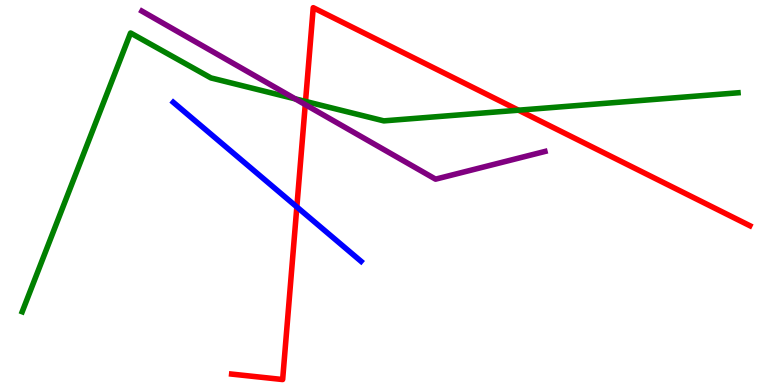[{'lines': ['blue', 'red'], 'intersections': [{'x': 3.83, 'y': 4.63}]}, {'lines': ['green', 'red'], 'intersections': [{'x': 3.94, 'y': 7.37}, {'x': 6.69, 'y': 7.14}]}, {'lines': ['purple', 'red'], 'intersections': [{'x': 3.94, 'y': 7.28}]}, {'lines': ['blue', 'green'], 'intersections': []}, {'lines': ['blue', 'purple'], 'intersections': []}, {'lines': ['green', 'purple'], 'intersections': [{'x': 3.81, 'y': 7.43}]}]